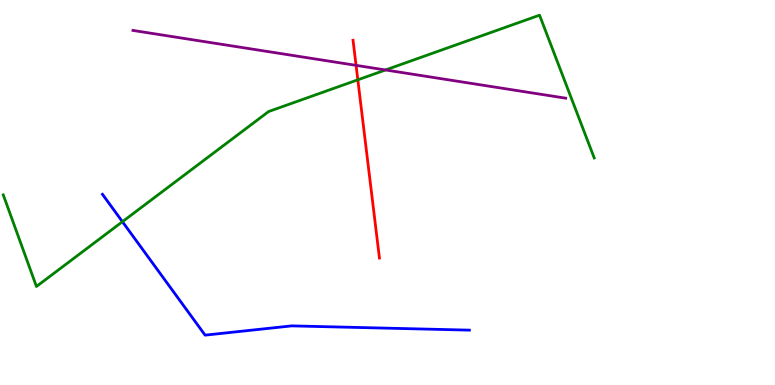[{'lines': ['blue', 'red'], 'intersections': []}, {'lines': ['green', 'red'], 'intersections': [{'x': 4.62, 'y': 7.93}]}, {'lines': ['purple', 'red'], 'intersections': [{'x': 4.59, 'y': 8.3}]}, {'lines': ['blue', 'green'], 'intersections': [{'x': 1.58, 'y': 4.24}]}, {'lines': ['blue', 'purple'], 'intersections': []}, {'lines': ['green', 'purple'], 'intersections': [{'x': 4.97, 'y': 8.18}]}]